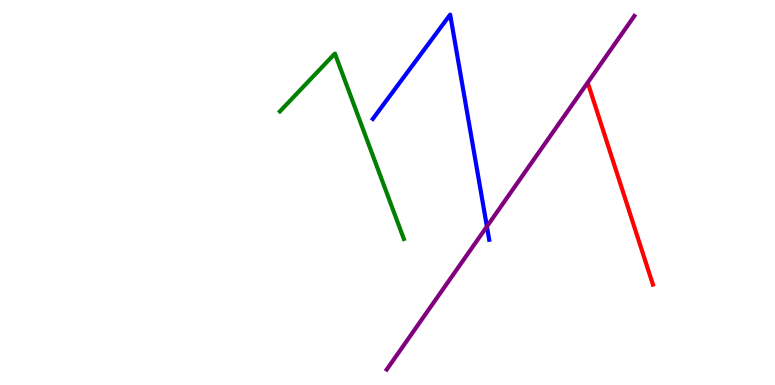[{'lines': ['blue', 'red'], 'intersections': []}, {'lines': ['green', 'red'], 'intersections': []}, {'lines': ['purple', 'red'], 'intersections': []}, {'lines': ['blue', 'green'], 'intersections': []}, {'lines': ['blue', 'purple'], 'intersections': [{'x': 6.28, 'y': 4.12}]}, {'lines': ['green', 'purple'], 'intersections': []}]